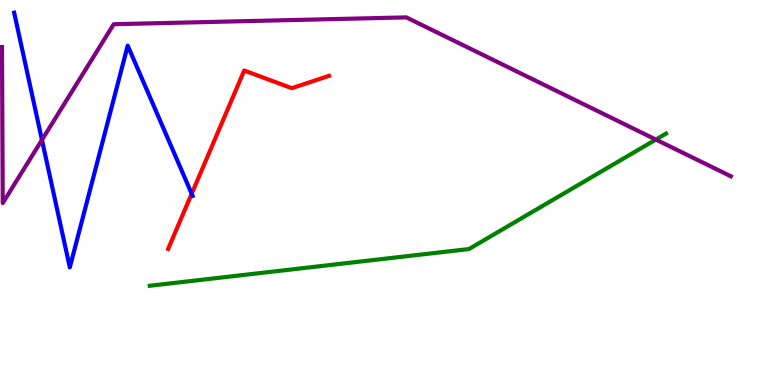[{'lines': ['blue', 'red'], 'intersections': [{'x': 2.47, 'y': 4.97}]}, {'lines': ['green', 'red'], 'intersections': []}, {'lines': ['purple', 'red'], 'intersections': []}, {'lines': ['blue', 'green'], 'intersections': []}, {'lines': ['blue', 'purple'], 'intersections': [{'x': 0.541, 'y': 6.37}]}, {'lines': ['green', 'purple'], 'intersections': [{'x': 8.46, 'y': 6.37}]}]